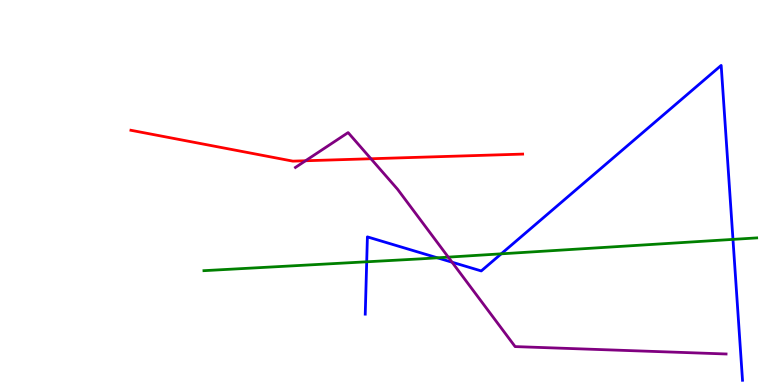[{'lines': ['blue', 'red'], 'intersections': []}, {'lines': ['green', 'red'], 'intersections': []}, {'lines': ['purple', 'red'], 'intersections': [{'x': 3.94, 'y': 5.82}, {'x': 4.79, 'y': 5.88}]}, {'lines': ['blue', 'green'], 'intersections': [{'x': 4.73, 'y': 3.2}, {'x': 5.64, 'y': 3.3}, {'x': 6.47, 'y': 3.41}, {'x': 9.46, 'y': 3.78}]}, {'lines': ['blue', 'purple'], 'intersections': [{'x': 5.83, 'y': 3.19}]}, {'lines': ['green', 'purple'], 'intersections': [{'x': 5.78, 'y': 3.32}]}]